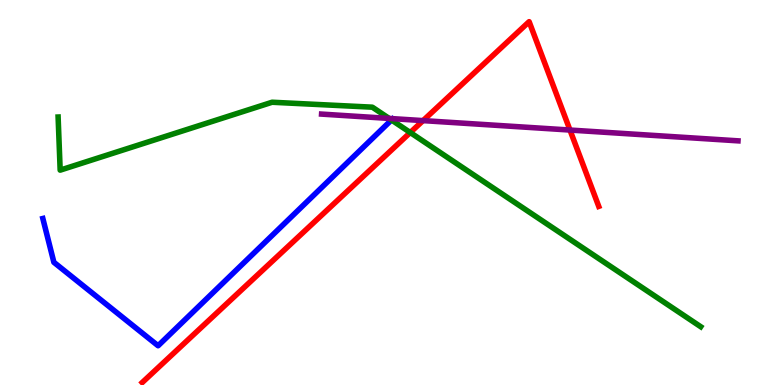[{'lines': ['blue', 'red'], 'intersections': []}, {'lines': ['green', 'red'], 'intersections': [{'x': 5.29, 'y': 6.56}]}, {'lines': ['purple', 'red'], 'intersections': [{'x': 5.46, 'y': 6.87}, {'x': 7.35, 'y': 6.62}]}, {'lines': ['blue', 'green'], 'intersections': [{'x': 5.05, 'y': 6.88}]}, {'lines': ['blue', 'purple'], 'intersections': []}, {'lines': ['green', 'purple'], 'intersections': [{'x': 5.02, 'y': 6.92}]}]